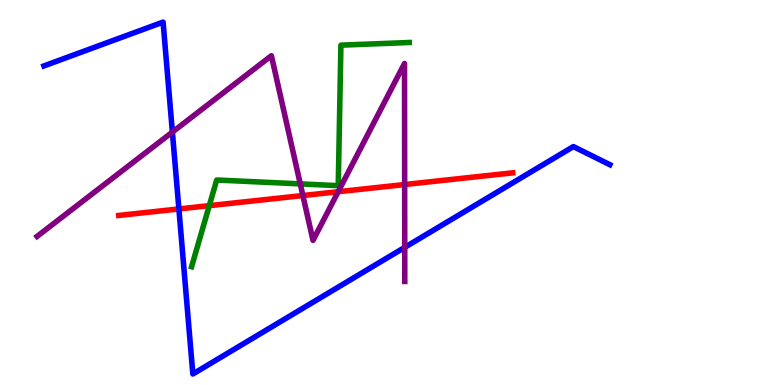[{'lines': ['blue', 'red'], 'intersections': [{'x': 2.31, 'y': 4.57}]}, {'lines': ['green', 'red'], 'intersections': [{'x': 2.7, 'y': 4.66}]}, {'lines': ['purple', 'red'], 'intersections': [{'x': 3.91, 'y': 4.92}, {'x': 4.36, 'y': 5.02}, {'x': 5.22, 'y': 5.21}]}, {'lines': ['blue', 'green'], 'intersections': []}, {'lines': ['blue', 'purple'], 'intersections': [{'x': 2.22, 'y': 6.57}, {'x': 5.22, 'y': 3.57}]}, {'lines': ['green', 'purple'], 'intersections': [{'x': 3.87, 'y': 5.22}]}]